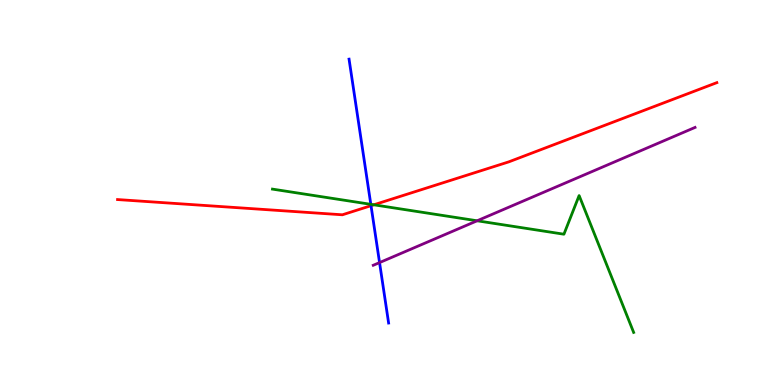[{'lines': ['blue', 'red'], 'intersections': [{'x': 4.79, 'y': 4.66}]}, {'lines': ['green', 'red'], 'intersections': [{'x': 4.82, 'y': 4.68}]}, {'lines': ['purple', 'red'], 'intersections': []}, {'lines': ['blue', 'green'], 'intersections': [{'x': 4.78, 'y': 4.69}]}, {'lines': ['blue', 'purple'], 'intersections': [{'x': 4.9, 'y': 3.18}]}, {'lines': ['green', 'purple'], 'intersections': [{'x': 6.16, 'y': 4.27}]}]